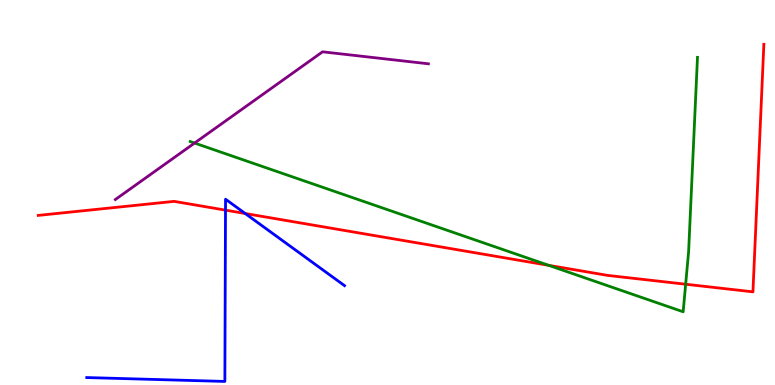[{'lines': ['blue', 'red'], 'intersections': [{'x': 2.91, 'y': 4.54}, {'x': 3.16, 'y': 4.45}]}, {'lines': ['green', 'red'], 'intersections': [{'x': 7.08, 'y': 3.11}, {'x': 8.85, 'y': 2.62}]}, {'lines': ['purple', 'red'], 'intersections': []}, {'lines': ['blue', 'green'], 'intersections': []}, {'lines': ['blue', 'purple'], 'intersections': []}, {'lines': ['green', 'purple'], 'intersections': [{'x': 2.51, 'y': 6.28}]}]